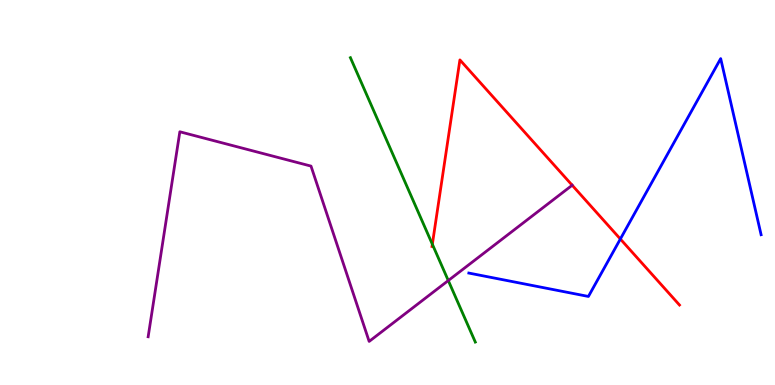[{'lines': ['blue', 'red'], 'intersections': [{'x': 8.0, 'y': 3.79}]}, {'lines': ['green', 'red'], 'intersections': [{'x': 5.58, 'y': 3.66}]}, {'lines': ['purple', 'red'], 'intersections': [{'x': 7.38, 'y': 5.19}]}, {'lines': ['blue', 'green'], 'intersections': []}, {'lines': ['blue', 'purple'], 'intersections': []}, {'lines': ['green', 'purple'], 'intersections': [{'x': 5.78, 'y': 2.71}]}]